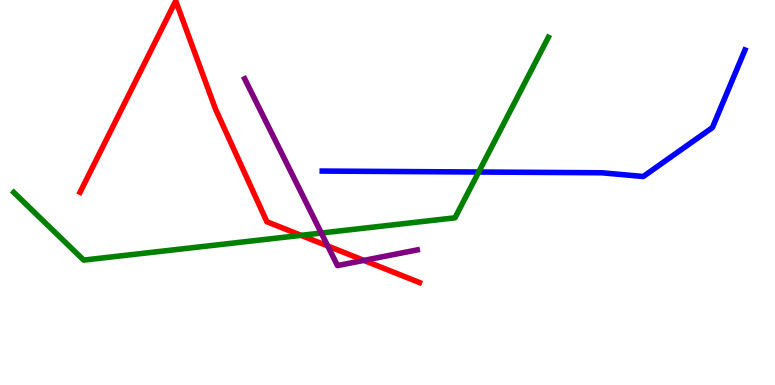[{'lines': ['blue', 'red'], 'intersections': []}, {'lines': ['green', 'red'], 'intersections': [{'x': 3.88, 'y': 3.89}]}, {'lines': ['purple', 'red'], 'intersections': [{'x': 4.23, 'y': 3.61}, {'x': 4.7, 'y': 3.24}]}, {'lines': ['blue', 'green'], 'intersections': [{'x': 6.18, 'y': 5.53}]}, {'lines': ['blue', 'purple'], 'intersections': []}, {'lines': ['green', 'purple'], 'intersections': [{'x': 4.15, 'y': 3.95}]}]